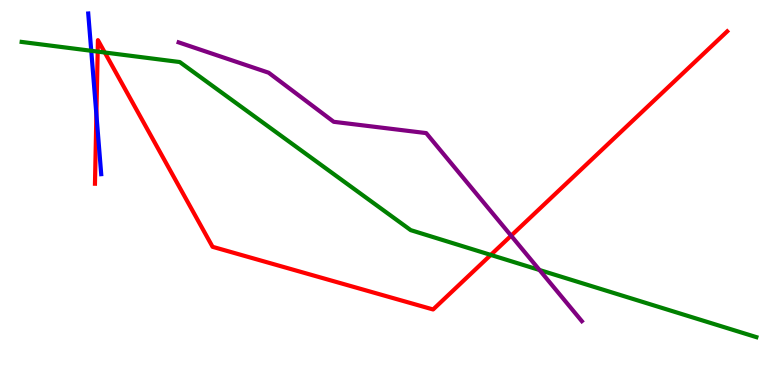[{'lines': ['blue', 'red'], 'intersections': [{'x': 1.24, 'y': 7.03}]}, {'lines': ['green', 'red'], 'intersections': [{'x': 1.26, 'y': 8.66}, {'x': 1.35, 'y': 8.64}, {'x': 6.33, 'y': 3.38}]}, {'lines': ['purple', 'red'], 'intersections': [{'x': 6.59, 'y': 3.88}]}, {'lines': ['blue', 'green'], 'intersections': [{'x': 1.18, 'y': 8.68}]}, {'lines': ['blue', 'purple'], 'intersections': []}, {'lines': ['green', 'purple'], 'intersections': [{'x': 6.96, 'y': 2.99}]}]